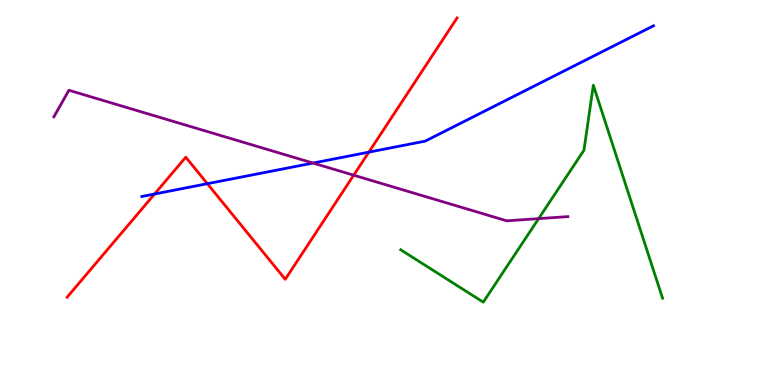[{'lines': ['blue', 'red'], 'intersections': [{'x': 1.99, 'y': 4.96}, {'x': 2.68, 'y': 5.23}, {'x': 4.76, 'y': 6.05}]}, {'lines': ['green', 'red'], 'intersections': []}, {'lines': ['purple', 'red'], 'intersections': [{'x': 4.56, 'y': 5.45}]}, {'lines': ['blue', 'green'], 'intersections': []}, {'lines': ['blue', 'purple'], 'intersections': [{'x': 4.04, 'y': 5.76}]}, {'lines': ['green', 'purple'], 'intersections': [{'x': 6.95, 'y': 4.32}]}]